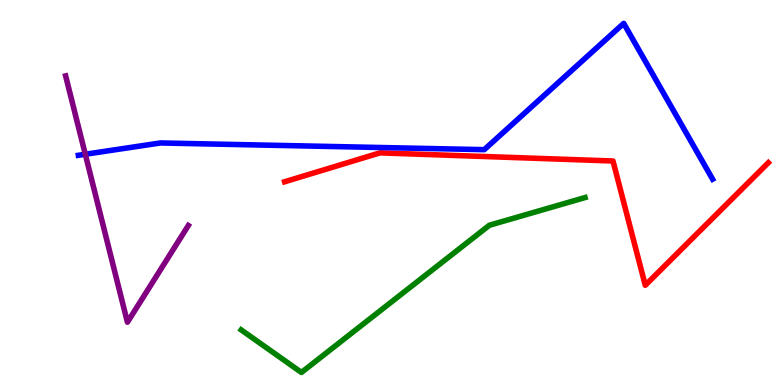[{'lines': ['blue', 'red'], 'intersections': []}, {'lines': ['green', 'red'], 'intersections': []}, {'lines': ['purple', 'red'], 'intersections': []}, {'lines': ['blue', 'green'], 'intersections': []}, {'lines': ['blue', 'purple'], 'intersections': [{'x': 1.1, 'y': 5.99}]}, {'lines': ['green', 'purple'], 'intersections': []}]